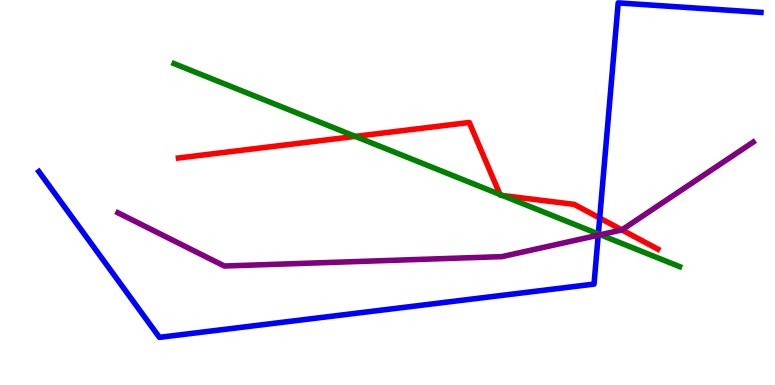[{'lines': ['blue', 'red'], 'intersections': [{'x': 7.74, 'y': 4.34}]}, {'lines': ['green', 'red'], 'intersections': [{'x': 4.58, 'y': 6.46}, {'x': 6.45, 'y': 4.95}, {'x': 6.48, 'y': 4.92}]}, {'lines': ['purple', 'red'], 'intersections': [{'x': 8.02, 'y': 4.03}]}, {'lines': ['blue', 'green'], 'intersections': [{'x': 7.72, 'y': 3.92}]}, {'lines': ['blue', 'purple'], 'intersections': [{'x': 7.72, 'y': 3.89}]}, {'lines': ['green', 'purple'], 'intersections': [{'x': 7.75, 'y': 3.9}]}]